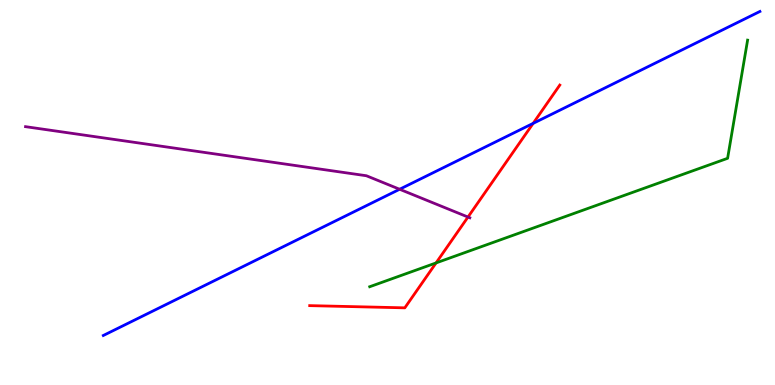[{'lines': ['blue', 'red'], 'intersections': [{'x': 6.88, 'y': 6.8}]}, {'lines': ['green', 'red'], 'intersections': [{'x': 5.63, 'y': 3.17}]}, {'lines': ['purple', 'red'], 'intersections': [{'x': 6.04, 'y': 4.36}]}, {'lines': ['blue', 'green'], 'intersections': []}, {'lines': ['blue', 'purple'], 'intersections': [{'x': 5.16, 'y': 5.08}]}, {'lines': ['green', 'purple'], 'intersections': []}]